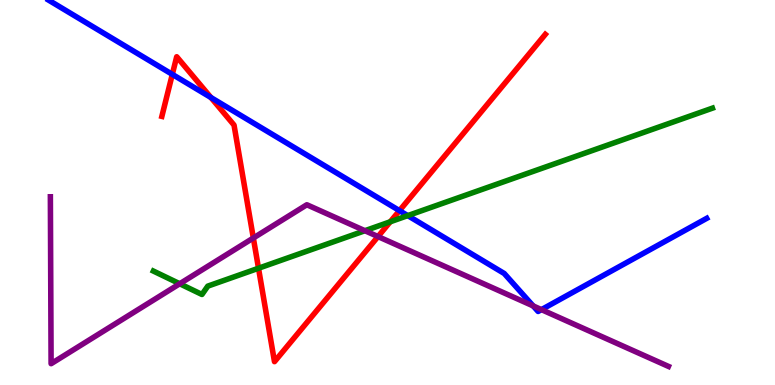[{'lines': ['blue', 'red'], 'intersections': [{'x': 2.22, 'y': 8.07}, {'x': 2.72, 'y': 7.47}, {'x': 5.15, 'y': 4.53}]}, {'lines': ['green', 'red'], 'intersections': [{'x': 3.34, 'y': 3.03}, {'x': 5.04, 'y': 4.24}]}, {'lines': ['purple', 'red'], 'intersections': [{'x': 3.27, 'y': 3.82}, {'x': 4.88, 'y': 3.86}]}, {'lines': ['blue', 'green'], 'intersections': [{'x': 5.26, 'y': 4.4}]}, {'lines': ['blue', 'purple'], 'intersections': [{'x': 6.88, 'y': 2.05}, {'x': 6.99, 'y': 1.96}]}, {'lines': ['green', 'purple'], 'intersections': [{'x': 2.32, 'y': 2.63}, {'x': 4.71, 'y': 4.01}]}]